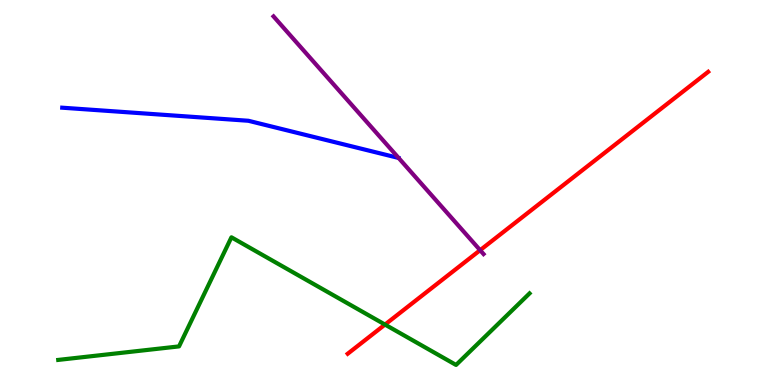[{'lines': ['blue', 'red'], 'intersections': []}, {'lines': ['green', 'red'], 'intersections': [{'x': 4.97, 'y': 1.57}]}, {'lines': ['purple', 'red'], 'intersections': [{'x': 6.2, 'y': 3.5}]}, {'lines': ['blue', 'green'], 'intersections': []}, {'lines': ['blue', 'purple'], 'intersections': []}, {'lines': ['green', 'purple'], 'intersections': []}]